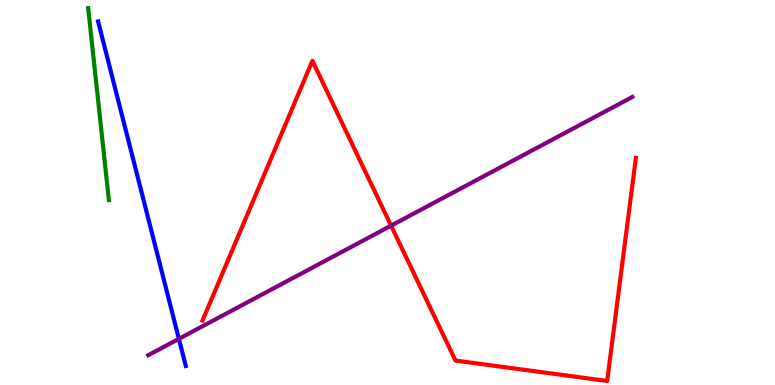[{'lines': ['blue', 'red'], 'intersections': []}, {'lines': ['green', 'red'], 'intersections': []}, {'lines': ['purple', 'red'], 'intersections': [{'x': 5.05, 'y': 4.14}]}, {'lines': ['blue', 'green'], 'intersections': []}, {'lines': ['blue', 'purple'], 'intersections': [{'x': 2.31, 'y': 1.2}]}, {'lines': ['green', 'purple'], 'intersections': []}]